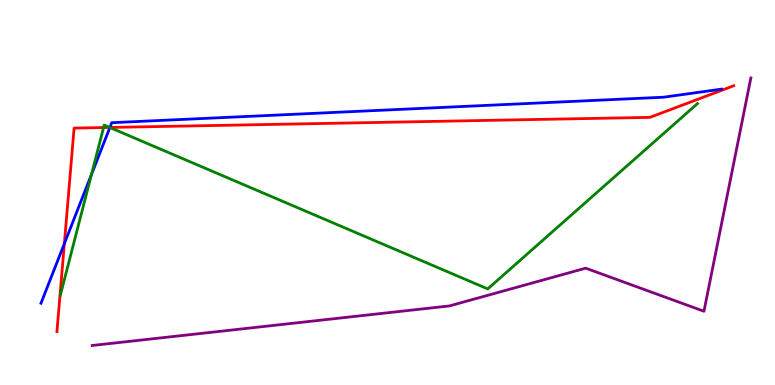[{'lines': ['blue', 'red'], 'intersections': [{'x': 0.83, 'y': 3.67}, {'x': 1.42, 'y': 6.69}]}, {'lines': ['green', 'red'], 'intersections': [{'x': 1.34, 'y': 6.69}, {'x': 1.42, 'y': 6.69}]}, {'lines': ['purple', 'red'], 'intersections': []}, {'lines': ['blue', 'green'], 'intersections': [{'x': 1.18, 'y': 5.47}, {'x': 1.42, 'y': 6.69}]}, {'lines': ['blue', 'purple'], 'intersections': []}, {'lines': ['green', 'purple'], 'intersections': []}]